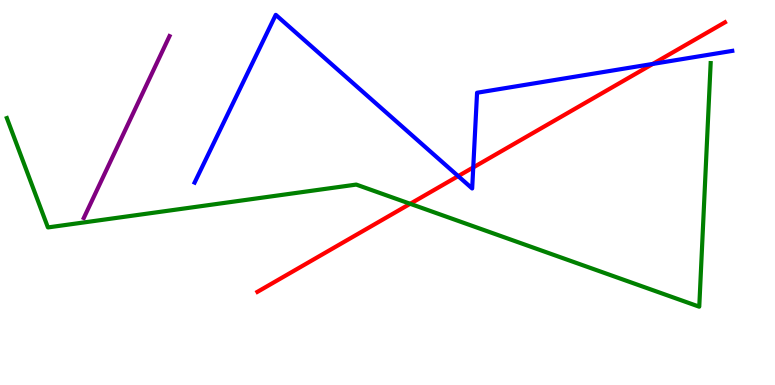[{'lines': ['blue', 'red'], 'intersections': [{'x': 5.91, 'y': 5.43}, {'x': 6.11, 'y': 5.65}, {'x': 8.42, 'y': 8.34}]}, {'lines': ['green', 'red'], 'intersections': [{'x': 5.29, 'y': 4.71}]}, {'lines': ['purple', 'red'], 'intersections': []}, {'lines': ['blue', 'green'], 'intersections': []}, {'lines': ['blue', 'purple'], 'intersections': []}, {'lines': ['green', 'purple'], 'intersections': []}]